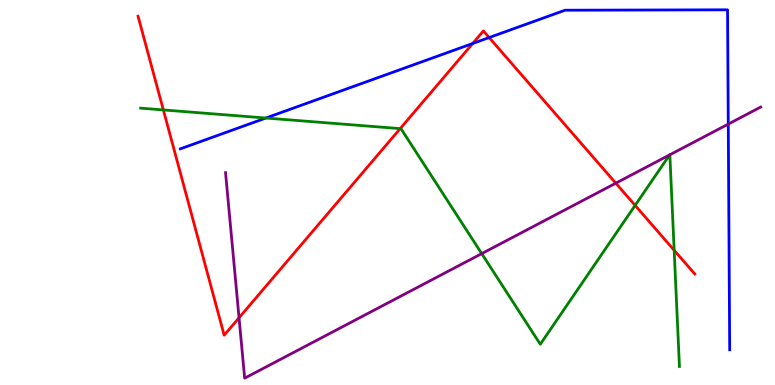[{'lines': ['blue', 'red'], 'intersections': [{'x': 6.1, 'y': 8.87}, {'x': 6.31, 'y': 9.02}]}, {'lines': ['green', 'red'], 'intersections': [{'x': 2.11, 'y': 7.14}, {'x': 5.16, 'y': 6.66}, {'x': 8.2, 'y': 4.67}, {'x': 8.7, 'y': 3.5}]}, {'lines': ['purple', 'red'], 'intersections': [{'x': 3.08, 'y': 1.75}, {'x': 7.95, 'y': 5.24}]}, {'lines': ['blue', 'green'], 'intersections': [{'x': 3.43, 'y': 6.93}]}, {'lines': ['blue', 'purple'], 'intersections': [{'x': 9.4, 'y': 6.78}]}, {'lines': ['green', 'purple'], 'intersections': [{'x': 6.22, 'y': 3.41}, {'x': 8.64, 'y': 5.98}, {'x': 8.64, 'y': 5.98}]}]